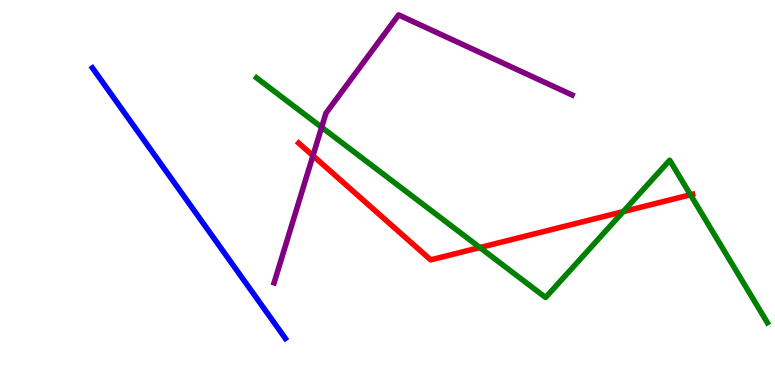[{'lines': ['blue', 'red'], 'intersections': []}, {'lines': ['green', 'red'], 'intersections': [{'x': 6.19, 'y': 3.57}, {'x': 8.04, 'y': 4.5}, {'x': 8.91, 'y': 4.94}]}, {'lines': ['purple', 'red'], 'intersections': [{'x': 4.04, 'y': 5.96}]}, {'lines': ['blue', 'green'], 'intersections': []}, {'lines': ['blue', 'purple'], 'intersections': []}, {'lines': ['green', 'purple'], 'intersections': [{'x': 4.15, 'y': 6.69}]}]